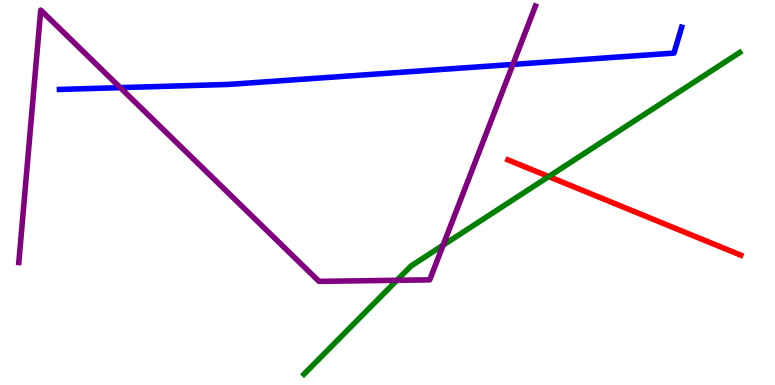[{'lines': ['blue', 'red'], 'intersections': []}, {'lines': ['green', 'red'], 'intersections': [{'x': 7.08, 'y': 5.41}]}, {'lines': ['purple', 'red'], 'intersections': []}, {'lines': ['blue', 'green'], 'intersections': []}, {'lines': ['blue', 'purple'], 'intersections': [{'x': 1.55, 'y': 7.72}, {'x': 6.62, 'y': 8.33}]}, {'lines': ['green', 'purple'], 'intersections': [{'x': 5.12, 'y': 2.72}, {'x': 5.72, 'y': 3.63}]}]